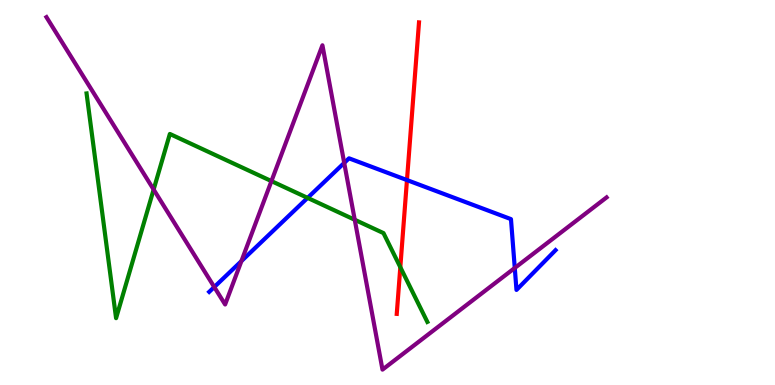[{'lines': ['blue', 'red'], 'intersections': [{'x': 5.25, 'y': 5.32}]}, {'lines': ['green', 'red'], 'intersections': [{'x': 5.17, 'y': 3.06}]}, {'lines': ['purple', 'red'], 'intersections': []}, {'lines': ['blue', 'green'], 'intersections': [{'x': 3.97, 'y': 4.86}]}, {'lines': ['blue', 'purple'], 'intersections': [{'x': 2.76, 'y': 2.54}, {'x': 3.11, 'y': 3.22}, {'x': 4.44, 'y': 5.77}, {'x': 6.64, 'y': 3.04}]}, {'lines': ['green', 'purple'], 'intersections': [{'x': 1.98, 'y': 5.08}, {'x': 3.5, 'y': 5.3}, {'x': 4.58, 'y': 4.29}]}]